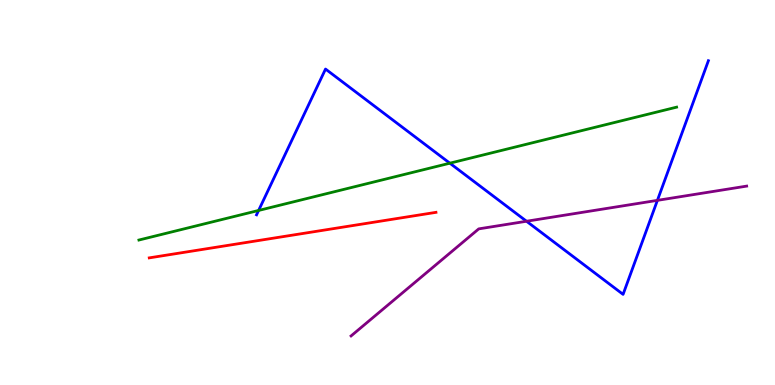[{'lines': ['blue', 'red'], 'intersections': []}, {'lines': ['green', 'red'], 'intersections': []}, {'lines': ['purple', 'red'], 'intersections': []}, {'lines': ['blue', 'green'], 'intersections': [{'x': 3.34, 'y': 4.53}, {'x': 5.8, 'y': 5.76}]}, {'lines': ['blue', 'purple'], 'intersections': [{'x': 6.79, 'y': 4.25}, {'x': 8.48, 'y': 4.8}]}, {'lines': ['green', 'purple'], 'intersections': []}]